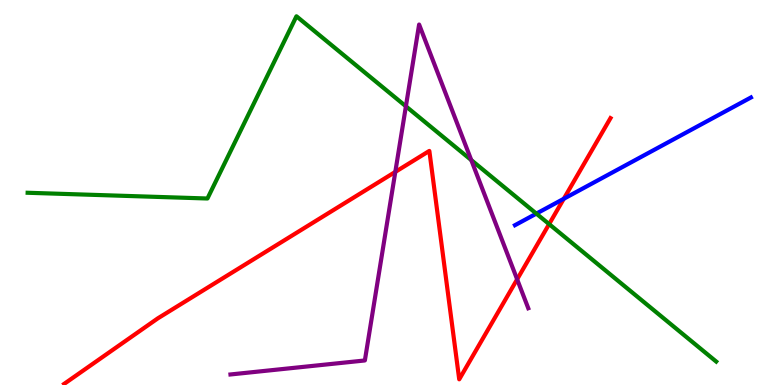[{'lines': ['blue', 'red'], 'intersections': [{'x': 7.27, 'y': 4.84}]}, {'lines': ['green', 'red'], 'intersections': [{'x': 7.09, 'y': 4.18}]}, {'lines': ['purple', 'red'], 'intersections': [{'x': 5.1, 'y': 5.54}, {'x': 6.67, 'y': 2.74}]}, {'lines': ['blue', 'green'], 'intersections': [{'x': 6.92, 'y': 4.45}]}, {'lines': ['blue', 'purple'], 'intersections': []}, {'lines': ['green', 'purple'], 'intersections': [{'x': 5.24, 'y': 7.24}, {'x': 6.08, 'y': 5.84}]}]